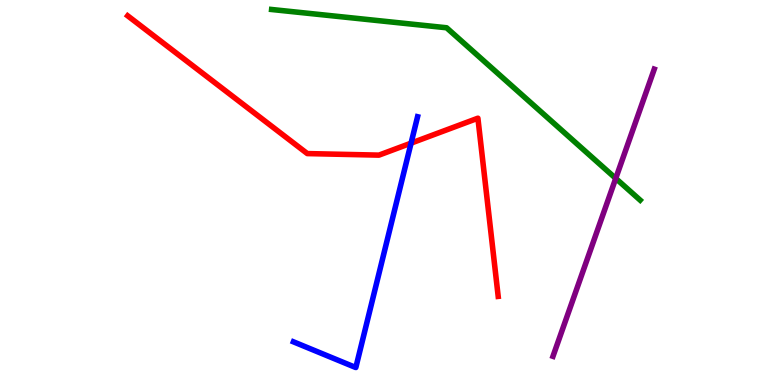[{'lines': ['blue', 'red'], 'intersections': [{'x': 5.3, 'y': 6.28}]}, {'lines': ['green', 'red'], 'intersections': []}, {'lines': ['purple', 'red'], 'intersections': []}, {'lines': ['blue', 'green'], 'intersections': []}, {'lines': ['blue', 'purple'], 'intersections': []}, {'lines': ['green', 'purple'], 'intersections': [{'x': 7.95, 'y': 5.37}]}]